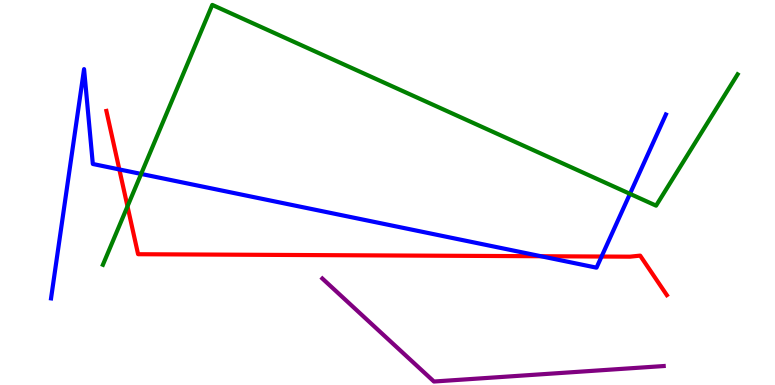[{'lines': ['blue', 'red'], 'intersections': [{'x': 1.54, 'y': 5.6}, {'x': 6.98, 'y': 3.34}, {'x': 7.76, 'y': 3.34}]}, {'lines': ['green', 'red'], 'intersections': [{'x': 1.65, 'y': 4.64}]}, {'lines': ['purple', 'red'], 'intersections': []}, {'lines': ['blue', 'green'], 'intersections': [{'x': 1.82, 'y': 5.48}, {'x': 8.13, 'y': 4.97}]}, {'lines': ['blue', 'purple'], 'intersections': []}, {'lines': ['green', 'purple'], 'intersections': []}]